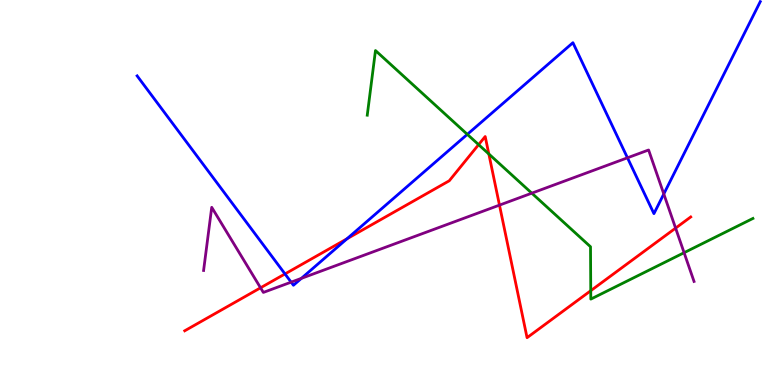[{'lines': ['blue', 'red'], 'intersections': [{'x': 3.68, 'y': 2.88}, {'x': 4.48, 'y': 3.8}]}, {'lines': ['green', 'red'], 'intersections': [{'x': 6.18, 'y': 6.24}, {'x': 6.31, 'y': 6.0}, {'x': 7.62, 'y': 2.45}]}, {'lines': ['purple', 'red'], 'intersections': [{'x': 3.36, 'y': 2.52}, {'x': 6.44, 'y': 4.67}, {'x': 8.72, 'y': 4.07}]}, {'lines': ['blue', 'green'], 'intersections': [{'x': 6.03, 'y': 6.51}]}, {'lines': ['blue', 'purple'], 'intersections': [{'x': 3.76, 'y': 2.67}, {'x': 3.89, 'y': 2.77}, {'x': 8.1, 'y': 5.9}, {'x': 8.57, 'y': 4.96}]}, {'lines': ['green', 'purple'], 'intersections': [{'x': 6.86, 'y': 4.98}, {'x': 8.83, 'y': 3.44}]}]